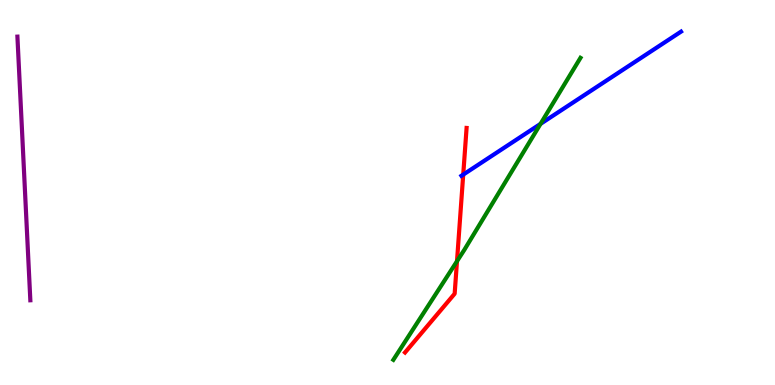[{'lines': ['blue', 'red'], 'intersections': [{'x': 5.98, 'y': 5.46}]}, {'lines': ['green', 'red'], 'intersections': [{'x': 5.9, 'y': 3.22}]}, {'lines': ['purple', 'red'], 'intersections': []}, {'lines': ['blue', 'green'], 'intersections': [{'x': 6.97, 'y': 6.78}]}, {'lines': ['blue', 'purple'], 'intersections': []}, {'lines': ['green', 'purple'], 'intersections': []}]